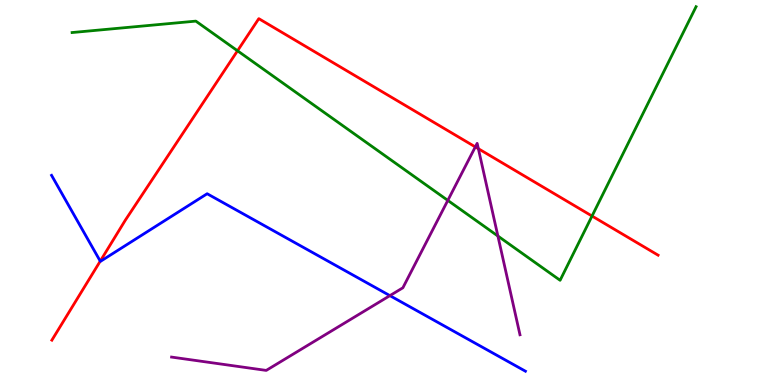[{'lines': ['blue', 'red'], 'intersections': [{'x': 1.29, 'y': 3.22}]}, {'lines': ['green', 'red'], 'intersections': [{'x': 3.06, 'y': 8.68}, {'x': 7.64, 'y': 4.39}]}, {'lines': ['purple', 'red'], 'intersections': [{'x': 6.13, 'y': 6.18}, {'x': 6.17, 'y': 6.14}]}, {'lines': ['blue', 'green'], 'intersections': []}, {'lines': ['blue', 'purple'], 'intersections': [{'x': 5.03, 'y': 2.32}]}, {'lines': ['green', 'purple'], 'intersections': [{'x': 5.78, 'y': 4.79}, {'x': 6.42, 'y': 3.87}]}]